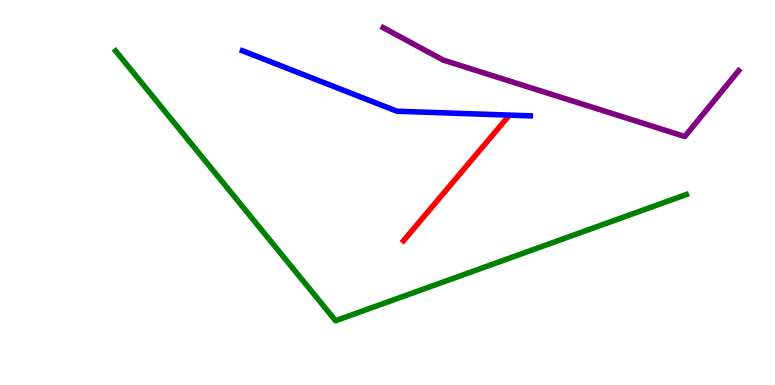[{'lines': ['blue', 'red'], 'intersections': []}, {'lines': ['green', 'red'], 'intersections': []}, {'lines': ['purple', 'red'], 'intersections': []}, {'lines': ['blue', 'green'], 'intersections': []}, {'lines': ['blue', 'purple'], 'intersections': []}, {'lines': ['green', 'purple'], 'intersections': []}]